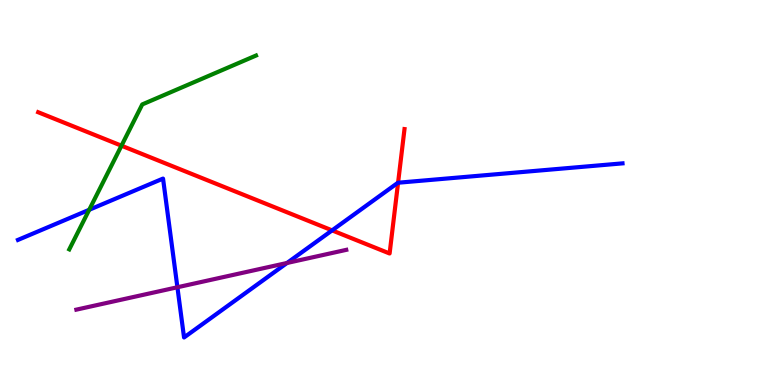[{'lines': ['blue', 'red'], 'intersections': [{'x': 4.29, 'y': 4.02}, {'x': 5.14, 'y': 5.25}]}, {'lines': ['green', 'red'], 'intersections': [{'x': 1.57, 'y': 6.22}]}, {'lines': ['purple', 'red'], 'intersections': []}, {'lines': ['blue', 'green'], 'intersections': [{'x': 1.15, 'y': 4.55}]}, {'lines': ['blue', 'purple'], 'intersections': [{'x': 2.29, 'y': 2.54}, {'x': 3.7, 'y': 3.17}]}, {'lines': ['green', 'purple'], 'intersections': []}]